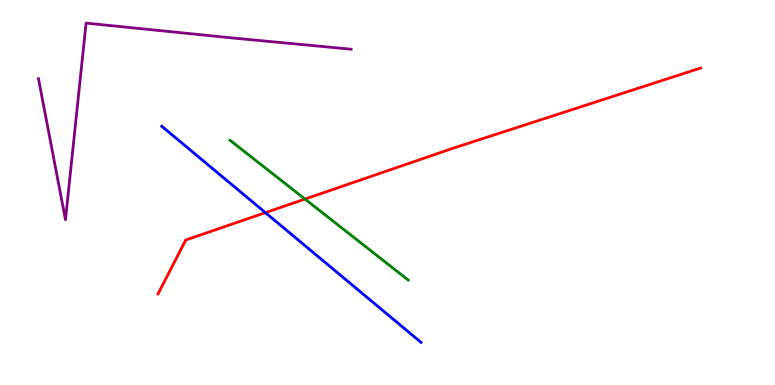[{'lines': ['blue', 'red'], 'intersections': [{'x': 3.42, 'y': 4.48}]}, {'lines': ['green', 'red'], 'intersections': [{'x': 3.94, 'y': 4.83}]}, {'lines': ['purple', 'red'], 'intersections': []}, {'lines': ['blue', 'green'], 'intersections': []}, {'lines': ['blue', 'purple'], 'intersections': []}, {'lines': ['green', 'purple'], 'intersections': []}]